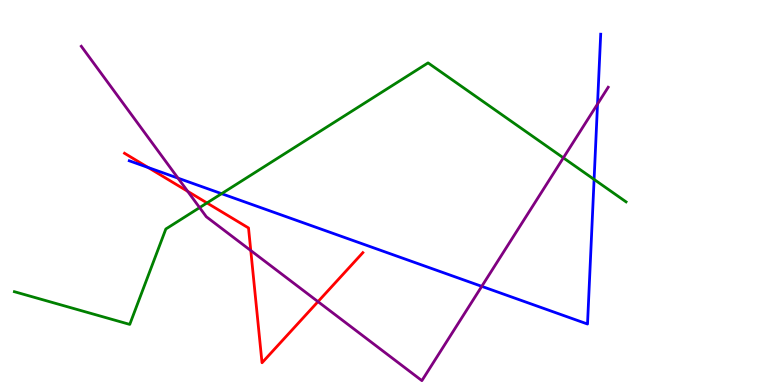[{'lines': ['blue', 'red'], 'intersections': [{'x': 1.91, 'y': 5.65}]}, {'lines': ['green', 'red'], 'intersections': [{'x': 2.67, 'y': 4.73}]}, {'lines': ['purple', 'red'], 'intersections': [{'x': 2.42, 'y': 5.03}, {'x': 3.24, 'y': 3.49}, {'x': 4.1, 'y': 2.17}]}, {'lines': ['blue', 'green'], 'intersections': [{'x': 2.86, 'y': 4.97}, {'x': 7.67, 'y': 5.34}]}, {'lines': ['blue', 'purple'], 'intersections': [{'x': 2.3, 'y': 5.37}, {'x': 6.22, 'y': 2.56}, {'x': 7.71, 'y': 7.3}]}, {'lines': ['green', 'purple'], 'intersections': [{'x': 2.58, 'y': 4.61}, {'x': 7.27, 'y': 5.9}]}]